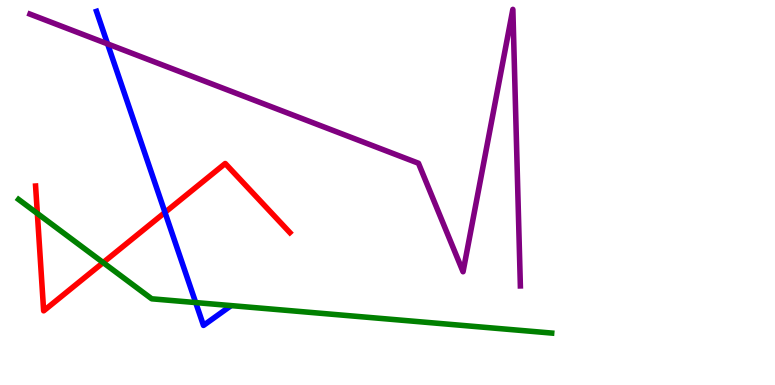[{'lines': ['blue', 'red'], 'intersections': [{'x': 2.13, 'y': 4.48}]}, {'lines': ['green', 'red'], 'intersections': [{'x': 0.482, 'y': 4.46}, {'x': 1.33, 'y': 3.18}]}, {'lines': ['purple', 'red'], 'intersections': []}, {'lines': ['blue', 'green'], 'intersections': [{'x': 2.53, 'y': 2.14}]}, {'lines': ['blue', 'purple'], 'intersections': [{'x': 1.39, 'y': 8.86}]}, {'lines': ['green', 'purple'], 'intersections': []}]